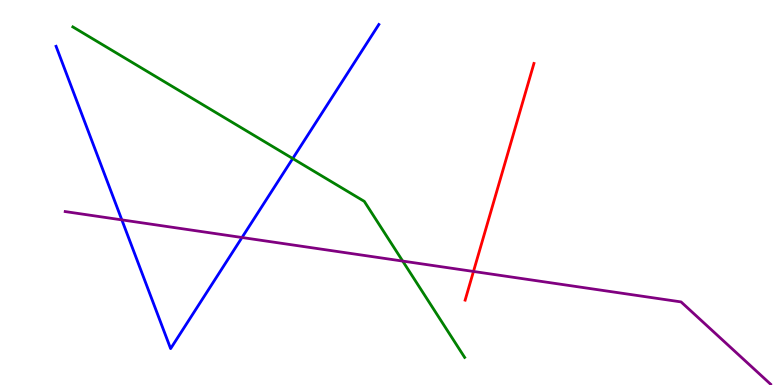[{'lines': ['blue', 'red'], 'intersections': []}, {'lines': ['green', 'red'], 'intersections': []}, {'lines': ['purple', 'red'], 'intersections': [{'x': 6.11, 'y': 2.95}]}, {'lines': ['blue', 'green'], 'intersections': [{'x': 3.78, 'y': 5.88}]}, {'lines': ['blue', 'purple'], 'intersections': [{'x': 1.57, 'y': 4.29}, {'x': 3.12, 'y': 3.83}]}, {'lines': ['green', 'purple'], 'intersections': [{'x': 5.2, 'y': 3.22}]}]